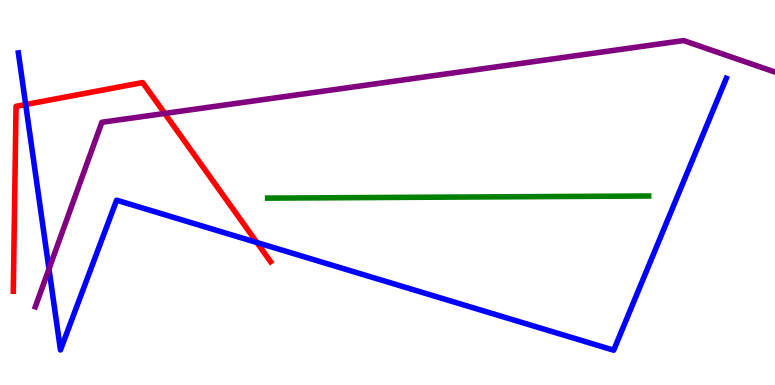[{'lines': ['blue', 'red'], 'intersections': [{'x': 0.331, 'y': 7.29}, {'x': 3.32, 'y': 3.7}]}, {'lines': ['green', 'red'], 'intersections': []}, {'lines': ['purple', 'red'], 'intersections': [{'x': 2.13, 'y': 7.05}]}, {'lines': ['blue', 'green'], 'intersections': []}, {'lines': ['blue', 'purple'], 'intersections': [{'x': 0.632, 'y': 3.01}]}, {'lines': ['green', 'purple'], 'intersections': []}]